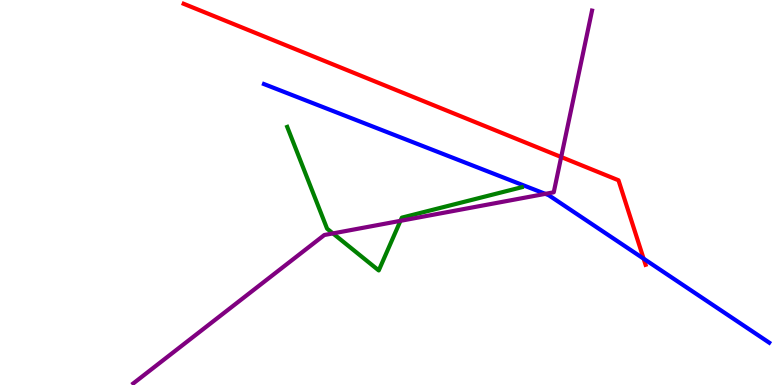[{'lines': ['blue', 'red'], 'intersections': [{'x': 8.3, 'y': 3.28}]}, {'lines': ['green', 'red'], 'intersections': []}, {'lines': ['purple', 'red'], 'intersections': [{'x': 7.24, 'y': 5.92}]}, {'lines': ['blue', 'green'], 'intersections': []}, {'lines': ['blue', 'purple'], 'intersections': [{'x': 7.04, 'y': 4.96}]}, {'lines': ['green', 'purple'], 'intersections': [{'x': 4.3, 'y': 3.94}, {'x': 5.17, 'y': 4.26}]}]